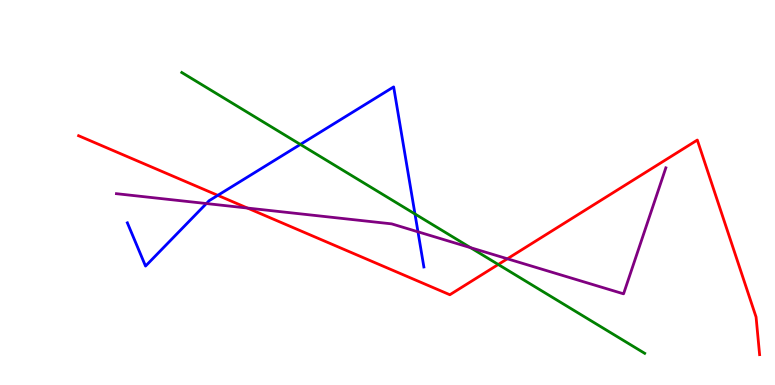[{'lines': ['blue', 'red'], 'intersections': [{'x': 2.81, 'y': 4.93}]}, {'lines': ['green', 'red'], 'intersections': [{'x': 6.43, 'y': 3.13}]}, {'lines': ['purple', 'red'], 'intersections': [{'x': 3.19, 'y': 4.6}, {'x': 6.55, 'y': 3.28}]}, {'lines': ['blue', 'green'], 'intersections': [{'x': 3.88, 'y': 6.25}, {'x': 5.35, 'y': 4.44}]}, {'lines': ['blue', 'purple'], 'intersections': [{'x': 2.66, 'y': 4.71}, {'x': 5.39, 'y': 3.98}]}, {'lines': ['green', 'purple'], 'intersections': [{'x': 6.07, 'y': 3.57}]}]